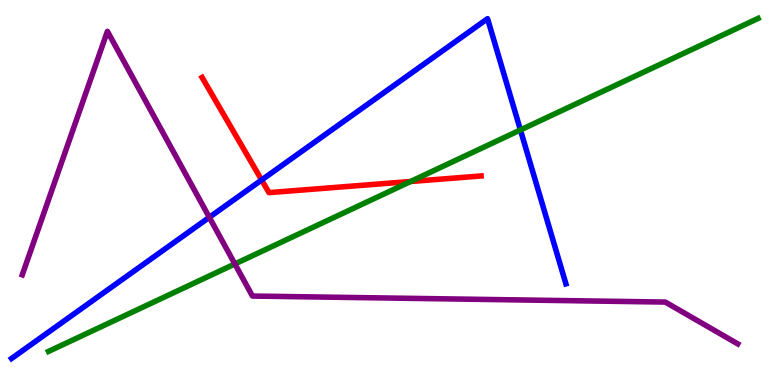[{'lines': ['blue', 'red'], 'intersections': [{'x': 3.38, 'y': 5.33}]}, {'lines': ['green', 'red'], 'intersections': [{'x': 5.3, 'y': 5.29}]}, {'lines': ['purple', 'red'], 'intersections': []}, {'lines': ['blue', 'green'], 'intersections': [{'x': 6.72, 'y': 6.62}]}, {'lines': ['blue', 'purple'], 'intersections': [{'x': 2.7, 'y': 4.36}]}, {'lines': ['green', 'purple'], 'intersections': [{'x': 3.03, 'y': 3.14}]}]